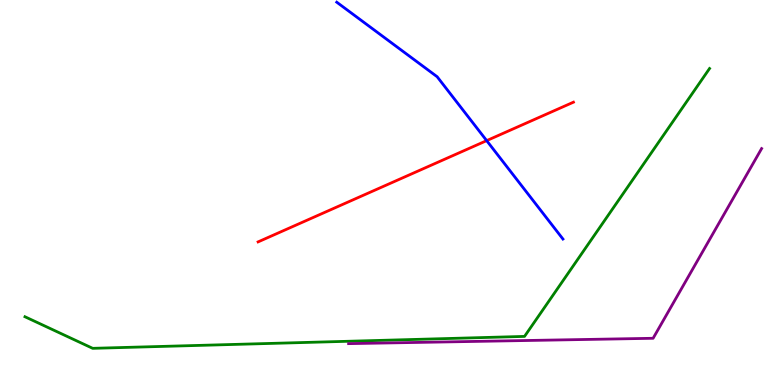[{'lines': ['blue', 'red'], 'intersections': [{'x': 6.28, 'y': 6.35}]}, {'lines': ['green', 'red'], 'intersections': []}, {'lines': ['purple', 'red'], 'intersections': []}, {'lines': ['blue', 'green'], 'intersections': []}, {'lines': ['blue', 'purple'], 'intersections': []}, {'lines': ['green', 'purple'], 'intersections': []}]